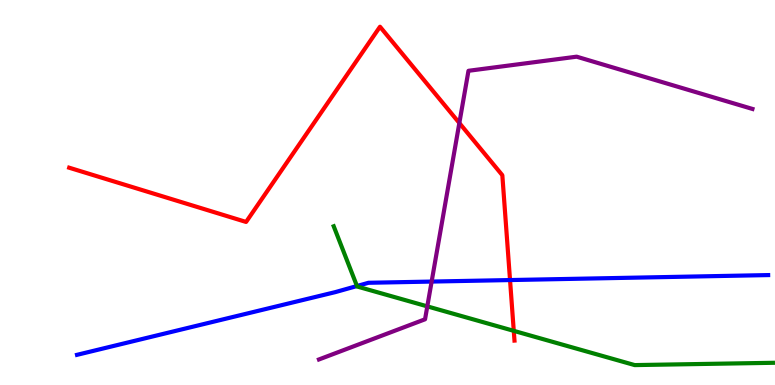[{'lines': ['blue', 'red'], 'intersections': [{'x': 6.58, 'y': 2.73}]}, {'lines': ['green', 'red'], 'intersections': [{'x': 6.63, 'y': 1.41}]}, {'lines': ['purple', 'red'], 'intersections': [{'x': 5.93, 'y': 6.8}]}, {'lines': ['blue', 'green'], 'intersections': [{'x': 4.61, 'y': 2.57}]}, {'lines': ['blue', 'purple'], 'intersections': [{'x': 5.57, 'y': 2.69}]}, {'lines': ['green', 'purple'], 'intersections': [{'x': 5.51, 'y': 2.04}]}]